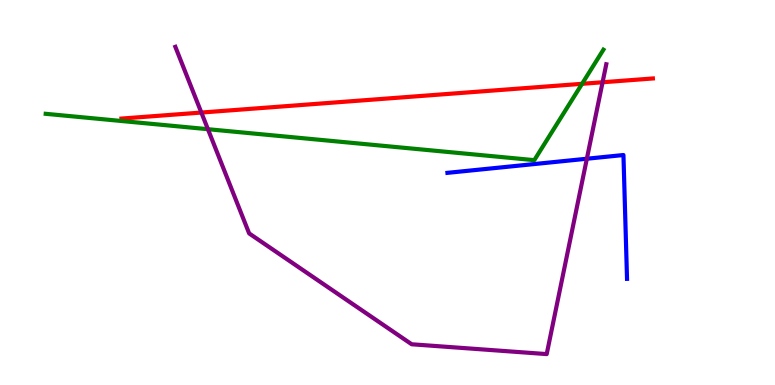[{'lines': ['blue', 'red'], 'intersections': []}, {'lines': ['green', 'red'], 'intersections': [{'x': 7.51, 'y': 7.82}]}, {'lines': ['purple', 'red'], 'intersections': [{'x': 2.6, 'y': 7.08}, {'x': 7.78, 'y': 7.86}]}, {'lines': ['blue', 'green'], 'intersections': []}, {'lines': ['blue', 'purple'], 'intersections': [{'x': 7.57, 'y': 5.88}]}, {'lines': ['green', 'purple'], 'intersections': [{'x': 2.68, 'y': 6.64}]}]